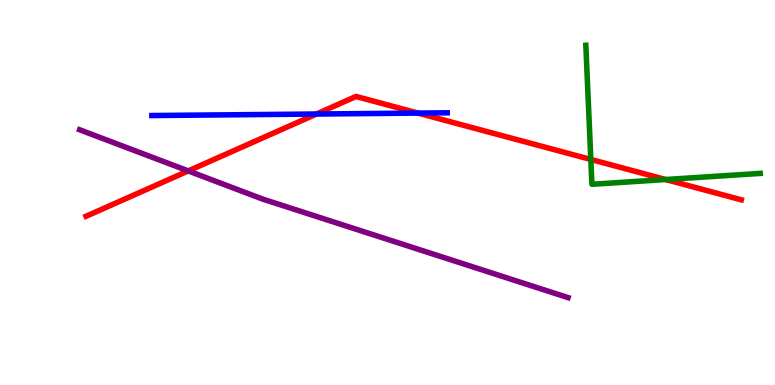[{'lines': ['blue', 'red'], 'intersections': [{'x': 4.08, 'y': 7.04}, {'x': 5.39, 'y': 7.06}]}, {'lines': ['green', 'red'], 'intersections': [{'x': 7.62, 'y': 5.86}, {'x': 8.59, 'y': 5.34}]}, {'lines': ['purple', 'red'], 'intersections': [{'x': 2.43, 'y': 5.56}]}, {'lines': ['blue', 'green'], 'intersections': []}, {'lines': ['blue', 'purple'], 'intersections': []}, {'lines': ['green', 'purple'], 'intersections': []}]